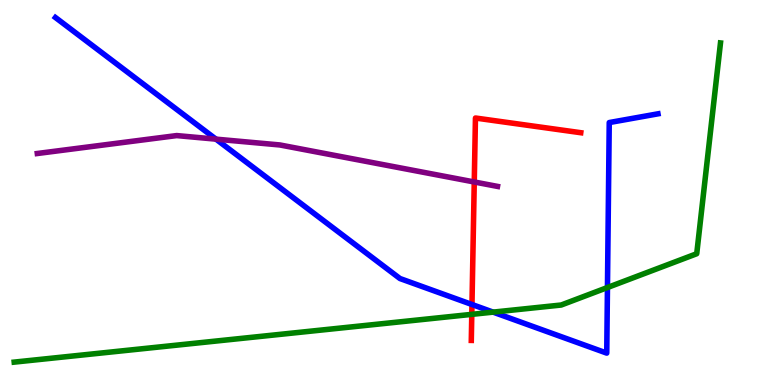[{'lines': ['blue', 'red'], 'intersections': [{'x': 6.09, 'y': 2.09}]}, {'lines': ['green', 'red'], 'intersections': [{'x': 6.09, 'y': 1.84}]}, {'lines': ['purple', 'red'], 'intersections': [{'x': 6.12, 'y': 5.27}]}, {'lines': ['blue', 'green'], 'intersections': [{'x': 6.36, 'y': 1.89}, {'x': 7.84, 'y': 2.53}]}, {'lines': ['blue', 'purple'], 'intersections': [{'x': 2.79, 'y': 6.39}]}, {'lines': ['green', 'purple'], 'intersections': []}]